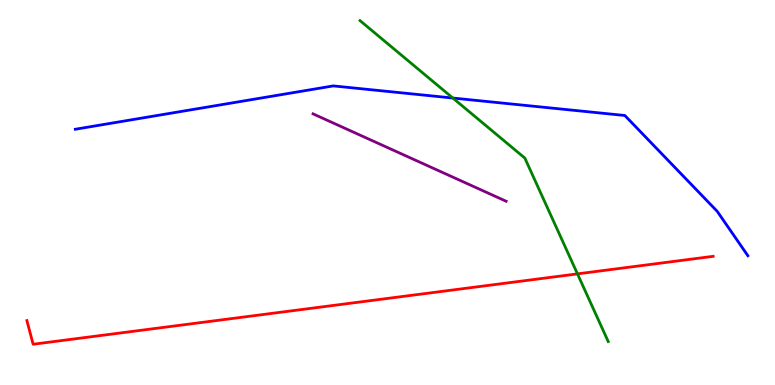[{'lines': ['blue', 'red'], 'intersections': []}, {'lines': ['green', 'red'], 'intersections': [{'x': 7.45, 'y': 2.89}]}, {'lines': ['purple', 'red'], 'intersections': []}, {'lines': ['blue', 'green'], 'intersections': [{'x': 5.84, 'y': 7.45}]}, {'lines': ['blue', 'purple'], 'intersections': []}, {'lines': ['green', 'purple'], 'intersections': []}]